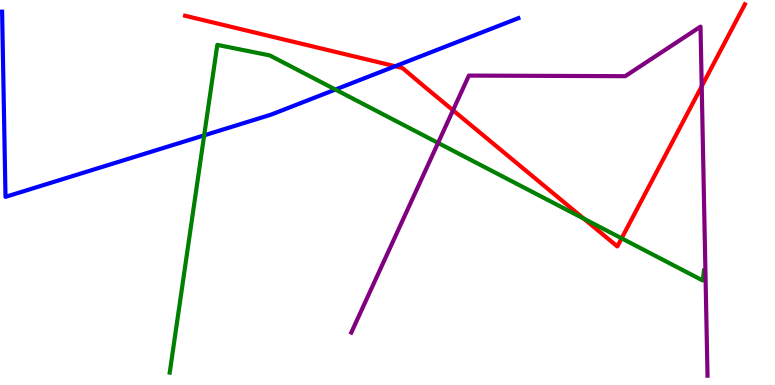[{'lines': ['blue', 'red'], 'intersections': [{'x': 5.1, 'y': 8.28}]}, {'lines': ['green', 'red'], 'intersections': [{'x': 7.53, 'y': 4.32}, {'x': 8.02, 'y': 3.81}]}, {'lines': ['purple', 'red'], 'intersections': [{'x': 5.85, 'y': 7.14}, {'x': 9.05, 'y': 7.76}]}, {'lines': ['blue', 'green'], 'intersections': [{'x': 2.63, 'y': 6.48}, {'x': 4.33, 'y': 7.67}]}, {'lines': ['blue', 'purple'], 'intersections': []}, {'lines': ['green', 'purple'], 'intersections': [{'x': 5.65, 'y': 6.29}]}]